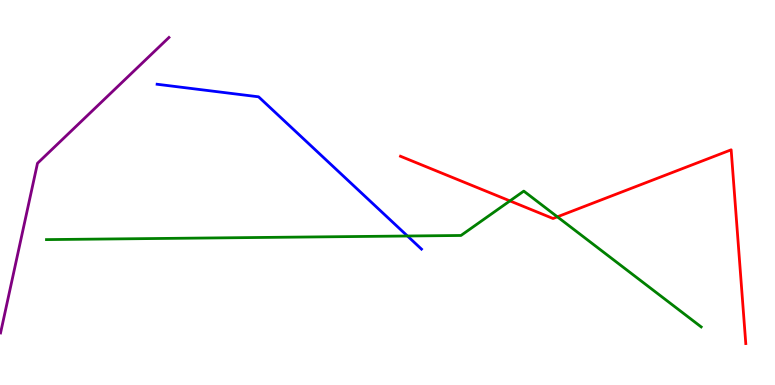[{'lines': ['blue', 'red'], 'intersections': []}, {'lines': ['green', 'red'], 'intersections': [{'x': 6.58, 'y': 4.78}, {'x': 7.19, 'y': 4.37}]}, {'lines': ['purple', 'red'], 'intersections': []}, {'lines': ['blue', 'green'], 'intersections': [{'x': 5.26, 'y': 3.87}]}, {'lines': ['blue', 'purple'], 'intersections': []}, {'lines': ['green', 'purple'], 'intersections': []}]